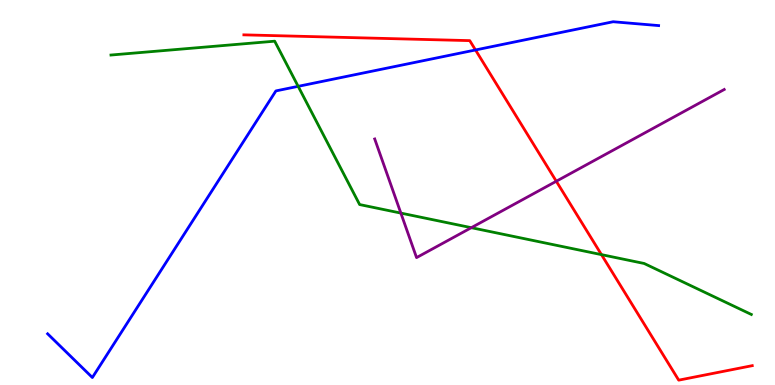[{'lines': ['blue', 'red'], 'intersections': [{'x': 6.14, 'y': 8.7}]}, {'lines': ['green', 'red'], 'intersections': [{'x': 7.76, 'y': 3.39}]}, {'lines': ['purple', 'red'], 'intersections': [{'x': 7.18, 'y': 5.29}]}, {'lines': ['blue', 'green'], 'intersections': [{'x': 3.85, 'y': 7.76}]}, {'lines': ['blue', 'purple'], 'intersections': []}, {'lines': ['green', 'purple'], 'intersections': [{'x': 5.17, 'y': 4.47}, {'x': 6.08, 'y': 4.09}]}]